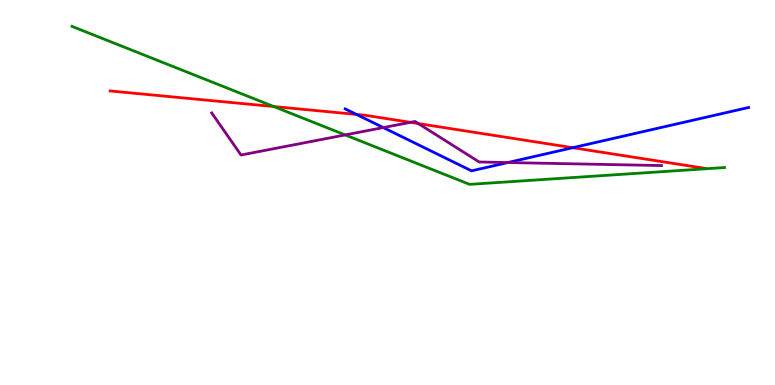[{'lines': ['blue', 'red'], 'intersections': [{'x': 4.6, 'y': 7.03}, {'x': 7.39, 'y': 6.16}]}, {'lines': ['green', 'red'], 'intersections': [{'x': 3.53, 'y': 7.23}]}, {'lines': ['purple', 'red'], 'intersections': [{'x': 5.3, 'y': 6.82}, {'x': 5.4, 'y': 6.79}]}, {'lines': ['blue', 'green'], 'intersections': []}, {'lines': ['blue', 'purple'], 'intersections': [{'x': 4.95, 'y': 6.69}, {'x': 6.55, 'y': 5.78}]}, {'lines': ['green', 'purple'], 'intersections': [{'x': 4.45, 'y': 6.5}]}]